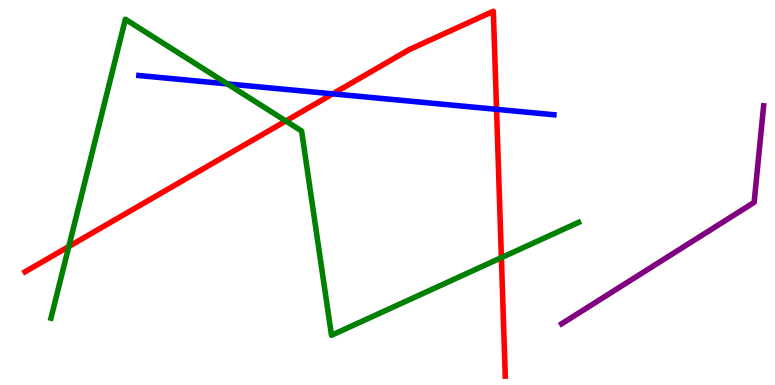[{'lines': ['blue', 'red'], 'intersections': [{'x': 4.29, 'y': 7.56}, {'x': 6.41, 'y': 7.16}]}, {'lines': ['green', 'red'], 'intersections': [{'x': 0.888, 'y': 3.6}, {'x': 3.69, 'y': 6.86}, {'x': 6.47, 'y': 3.31}]}, {'lines': ['purple', 'red'], 'intersections': []}, {'lines': ['blue', 'green'], 'intersections': [{'x': 2.93, 'y': 7.82}]}, {'lines': ['blue', 'purple'], 'intersections': []}, {'lines': ['green', 'purple'], 'intersections': []}]